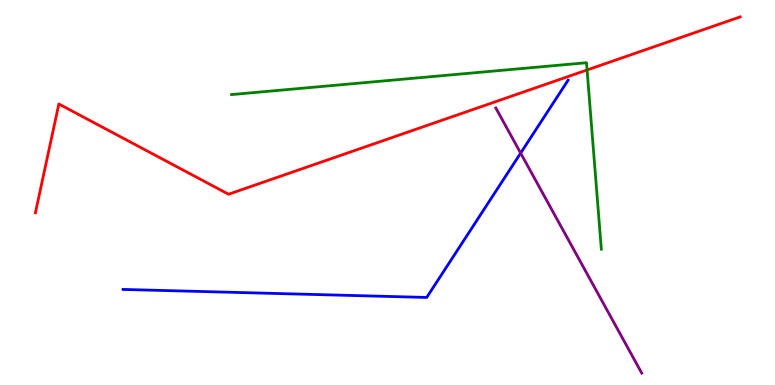[{'lines': ['blue', 'red'], 'intersections': []}, {'lines': ['green', 'red'], 'intersections': [{'x': 7.58, 'y': 8.18}]}, {'lines': ['purple', 'red'], 'intersections': []}, {'lines': ['blue', 'green'], 'intersections': []}, {'lines': ['blue', 'purple'], 'intersections': [{'x': 6.72, 'y': 6.02}]}, {'lines': ['green', 'purple'], 'intersections': []}]